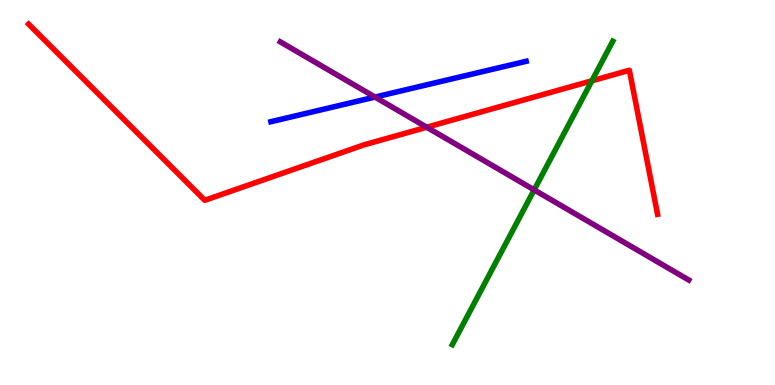[{'lines': ['blue', 'red'], 'intersections': []}, {'lines': ['green', 'red'], 'intersections': [{'x': 7.64, 'y': 7.9}]}, {'lines': ['purple', 'red'], 'intersections': [{'x': 5.51, 'y': 6.7}]}, {'lines': ['blue', 'green'], 'intersections': []}, {'lines': ['blue', 'purple'], 'intersections': [{'x': 4.84, 'y': 7.48}]}, {'lines': ['green', 'purple'], 'intersections': [{'x': 6.89, 'y': 5.07}]}]